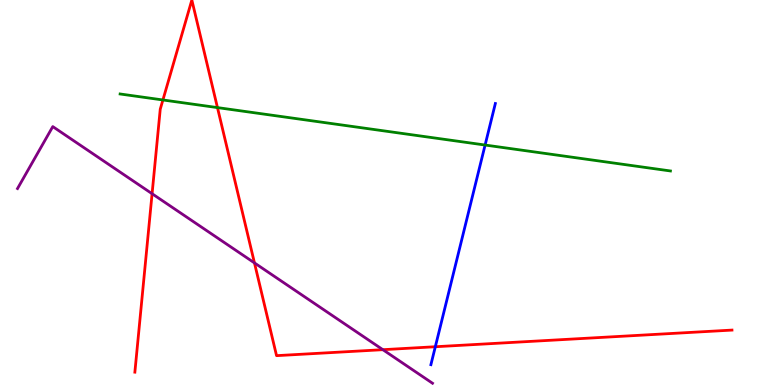[{'lines': ['blue', 'red'], 'intersections': [{'x': 5.62, 'y': 0.994}]}, {'lines': ['green', 'red'], 'intersections': [{'x': 2.1, 'y': 7.4}, {'x': 2.81, 'y': 7.21}]}, {'lines': ['purple', 'red'], 'intersections': [{'x': 1.96, 'y': 4.97}, {'x': 3.28, 'y': 3.17}, {'x': 4.94, 'y': 0.917}]}, {'lines': ['blue', 'green'], 'intersections': [{'x': 6.26, 'y': 6.23}]}, {'lines': ['blue', 'purple'], 'intersections': []}, {'lines': ['green', 'purple'], 'intersections': []}]